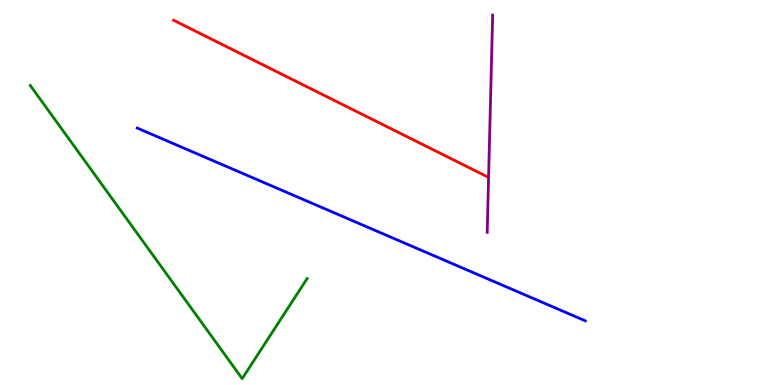[{'lines': ['blue', 'red'], 'intersections': []}, {'lines': ['green', 'red'], 'intersections': []}, {'lines': ['purple', 'red'], 'intersections': []}, {'lines': ['blue', 'green'], 'intersections': []}, {'lines': ['blue', 'purple'], 'intersections': []}, {'lines': ['green', 'purple'], 'intersections': []}]